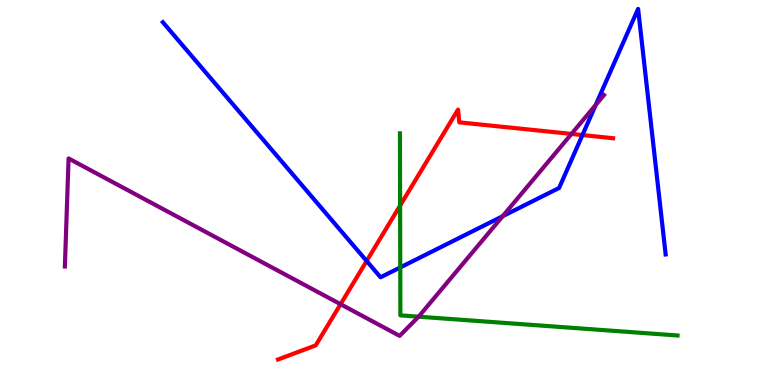[{'lines': ['blue', 'red'], 'intersections': [{'x': 4.73, 'y': 3.22}, {'x': 7.52, 'y': 6.49}]}, {'lines': ['green', 'red'], 'intersections': [{'x': 5.16, 'y': 4.66}]}, {'lines': ['purple', 'red'], 'intersections': [{'x': 4.39, 'y': 2.1}, {'x': 7.37, 'y': 6.52}]}, {'lines': ['blue', 'green'], 'intersections': [{'x': 5.16, 'y': 3.05}]}, {'lines': ['blue', 'purple'], 'intersections': [{'x': 6.49, 'y': 4.38}, {'x': 7.69, 'y': 7.27}]}, {'lines': ['green', 'purple'], 'intersections': [{'x': 5.4, 'y': 1.77}]}]